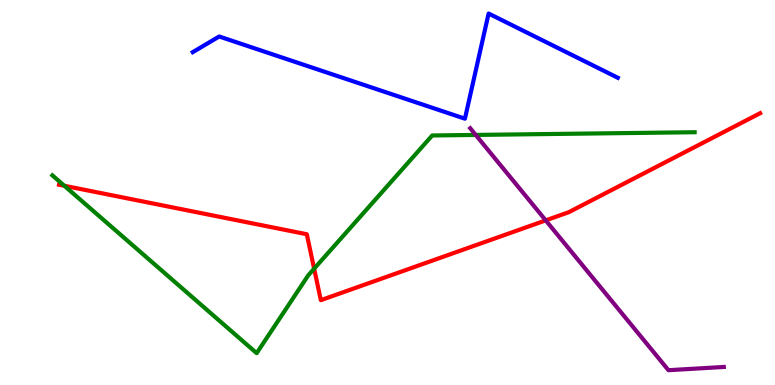[{'lines': ['blue', 'red'], 'intersections': []}, {'lines': ['green', 'red'], 'intersections': [{'x': 0.83, 'y': 5.17}, {'x': 4.05, 'y': 3.02}]}, {'lines': ['purple', 'red'], 'intersections': [{'x': 7.04, 'y': 4.28}]}, {'lines': ['blue', 'green'], 'intersections': []}, {'lines': ['blue', 'purple'], 'intersections': []}, {'lines': ['green', 'purple'], 'intersections': [{'x': 6.14, 'y': 6.5}]}]